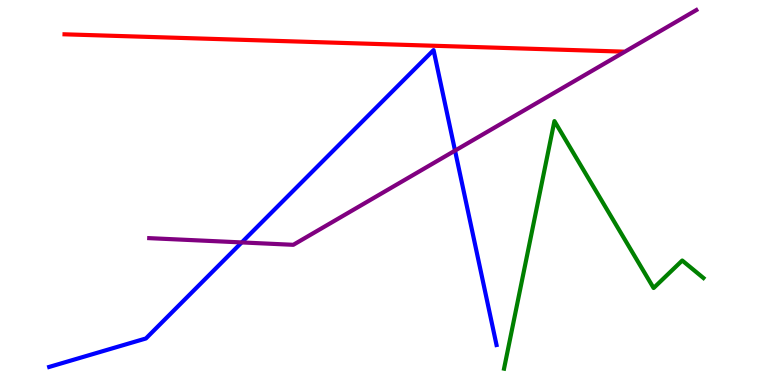[{'lines': ['blue', 'red'], 'intersections': []}, {'lines': ['green', 'red'], 'intersections': []}, {'lines': ['purple', 'red'], 'intersections': []}, {'lines': ['blue', 'green'], 'intersections': []}, {'lines': ['blue', 'purple'], 'intersections': [{'x': 3.12, 'y': 3.7}, {'x': 5.87, 'y': 6.09}]}, {'lines': ['green', 'purple'], 'intersections': []}]